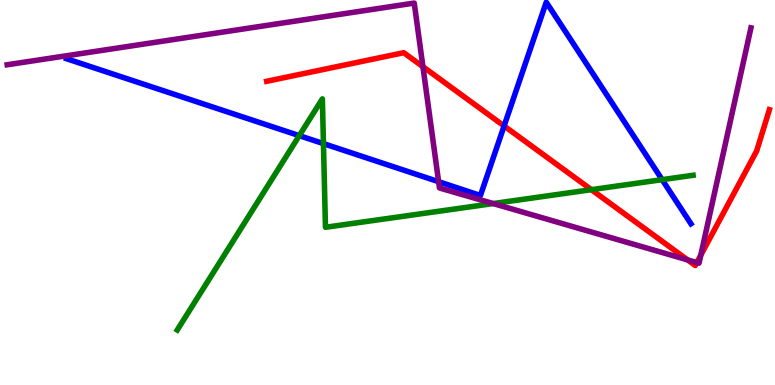[{'lines': ['blue', 'red'], 'intersections': [{'x': 6.5, 'y': 6.73}]}, {'lines': ['green', 'red'], 'intersections': [{'x': 7.63, 'y': 5.07}]}, {'lines': ['purple', 'red'], 'intersections': [{'x': 5.46, 'y': 8.27}, {'x': 8.87, 'y': 3.25}, {'x': 8.99, 'y': 3.18}, {'x': 9.04, 'y': 3.37}]}, {'lines': ['blue', 'green'], 'intersections': [{'x': 3.86, 'y': 6.48}, {'x': 4.17, 'y': 6.27}, {'x': 8.54, 'y': 5.33}]}, {'lines': ['blue', 'purple'], 'intersections': [{'x': 5.66, 'y': 5.28}]}, {'lines': ['green', 'purple'], 'intersections': [{'x': 6.36, 'y': 4.71}]}]